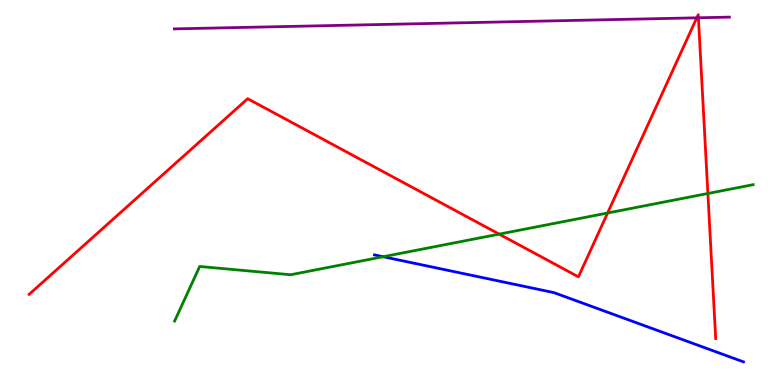[{'lines': ['blue', 'red'], 'intersections': []}, {'lines': ['green', 'red'], 'intersections': [{'x': 6.44, 'y': 3.92}, {'x': 7.84, 'y': 4.47}, {'x': 9.13, 'y': 4.97}]}, {'lines': ['purple', 'red'], 'intersections': [{'x': 8.99, 'y': 9.54}, {'x': 9.01, 'y': 9.54}]}, {'lines': ['blue', 'green'], 'intersections': [{'x': 4.94, 'y': 3.33}]}, {'lines': ['blue', 'purple'], 'intersections': []}, {'lines': ['green', 'purple'], 'intersections': []}]